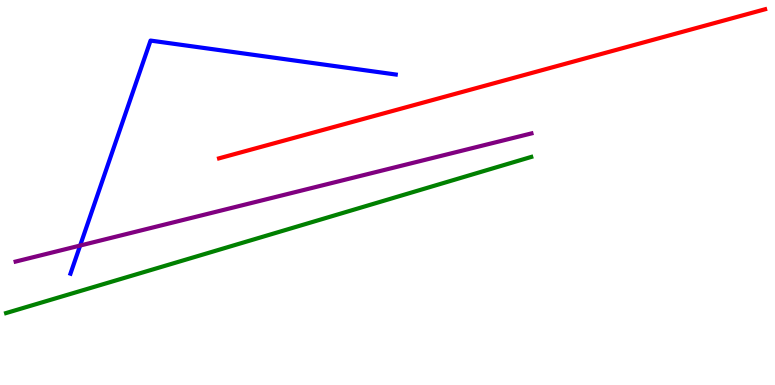[{'lines': ['blue', 'red'], 'intersections': []}, {'lines': ['green', 'red'], 'intersections': []}, {'lines': ['purple', 'red'], 'intersections': []}, {'lines': ['blue', 'green'], 'intersections': []}, {'lines': ['blue', 'purple'], 'intersections': [{'x': 1.03, 'y': 3.62}]}, {'lines': ['green', 'purple'], 'intersections': []}]